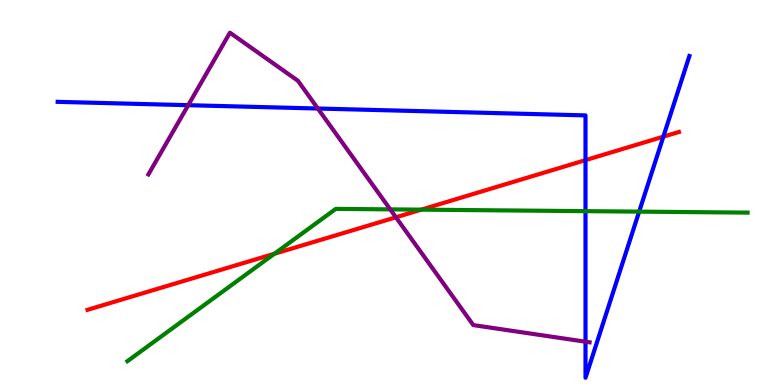[{'lines': ['blue', 'red'], 'intersections': [{'x': 7.55, 'y': 5.84}, {'x': 8.56, 'y': 6.45}]}, {'lines': ['green', 'red'], 'intersections': [{'x': 3.54, 'y': 3.41}, {'x': 5.44, 'y': 4.55}]}, {'lines': ['purple', 'red'], 'intersections': [{'x': 5.11, 'y': 4.36}]}, {'lines': ['blue', 'green'], 'intersections': [{'x': 7.55, 'y': 4.52}, {'x': 8.25, 'y': 4.5}]}, {'lines': ['blue', 'purple'], 'intersections': [{'x': 2.43, 'y': 7.27}, {'x': 4.1, 'y': 7.18}, {'x': 7.55, 'y': 1.12}]}, {'lines': ['green', 'purple'], 'intersections': [{'x': 5.04, 'y': 4.56}]}]